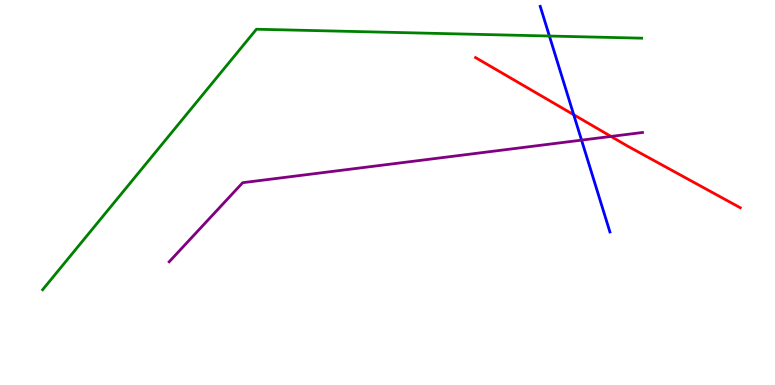[{'lines': ['blue', 'red'], 'intersections': [{'x': 7.4, 'y': 7.02}]}, {'lines': ['green', 'red'], 'intersections': []}, {'lines': ['purple', 'red'], 'intersections': [{'x': 7.88, 'y': 6.46}]}, {'lines': ['blue', 'green'], 'intersections': [{'x': 7.09, 'y': 9.06}]}, {'lines': ['blue', 'purple'], 'intersections': [{'x': 7.5, 'y': 6.36}]}, {'lines': ['green', 'purple'], 'intersections': []}]